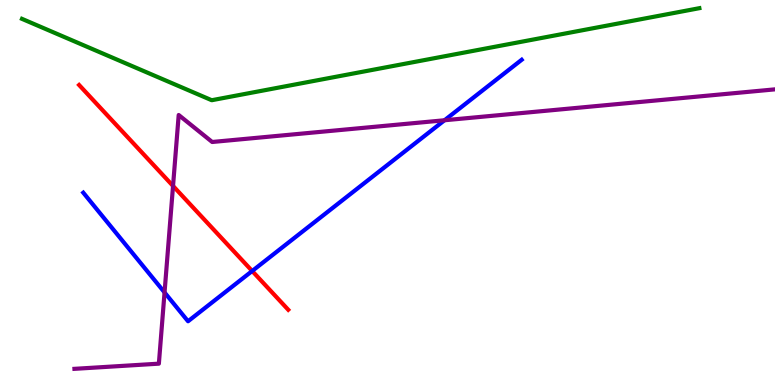[{'lines': ['blue', 'red'], 'intersections': [{'x': 3.25, 'y': 2.96}]}, {'lines': ['green', 'red'], 'intersections': []}, {'lines': ['purple', 'red'], 'intersections': [{'x': 2.23, 'y': 5.17}]}, {'lines': ['blue', 'green'], 'intersections': []}, {'lines': ['blue', 'purple'], 'intersections': [{'x': 2.12, 'y': 2.4}, {'x': 5.74, 'y': 6.88}]}, {'lines': ['green', 'purple'], 'intersections': []}]